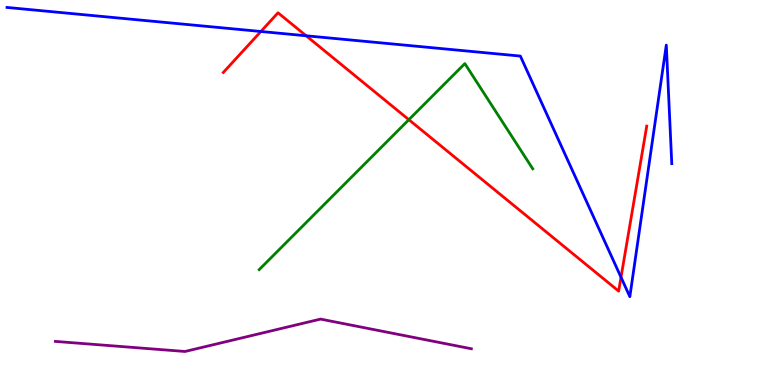[{'lines': ['blue', 'red'], 'intersections': [{'x': 3.37, 'y': 9.18}, {'x': 3.95, 'y': 9.07}, {'x': 8.01, 'y': 2.8}]}, {'lines': ['green', 'red'], 'intersections': [{'x': 5.28, 'y': 6.89}]}, {'lines': ['purple', 'red'], 'intersections': []}, {'lines': ['blue', 'green'], 'intersections': []}, {'lines': ['blue', 'purple'], 'intersections': []}, {'lines': ['green', 'purple'], 'intersections': []}]